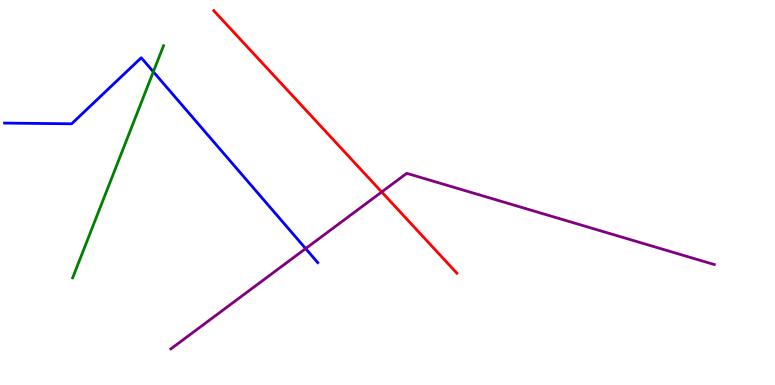[{'lines': ['blue', 'red'], 'intersections': []}, {'lines': ['green', 'red'], 'intersections': []}, {'lines': ['purple', 'red'], 'intersections': [{'x': 4.92, 'y': 5.01}]}, {'lines': ['blue', 'green'], 'intersections': [{'x': 1.98, 'y': 8.14}]}, {'lines': ['blue', 'purple'], 'intersections': [{'x': 3.94, 'y': 3.54}]}, {'lines': ['green', 'purple'], 'intersections': []}]